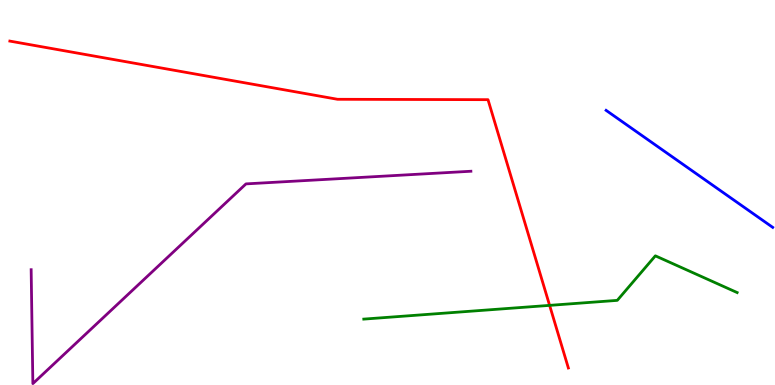[{'lines': ['blue', 'red'], 'intersections': []}, {'lines': ['green', 'red'], 'intersections': [{'x': 7.09, 'y': 2.07}]}, {'lines': ['purple', 'red'], 'intersections': []}, {'lines': ['blue', 'green'], 'intersections': []}, {'lines': ['blue', 'purple'], 'intersections': []}, {'lines': ['green', 'purple'], 'intersections': []}]